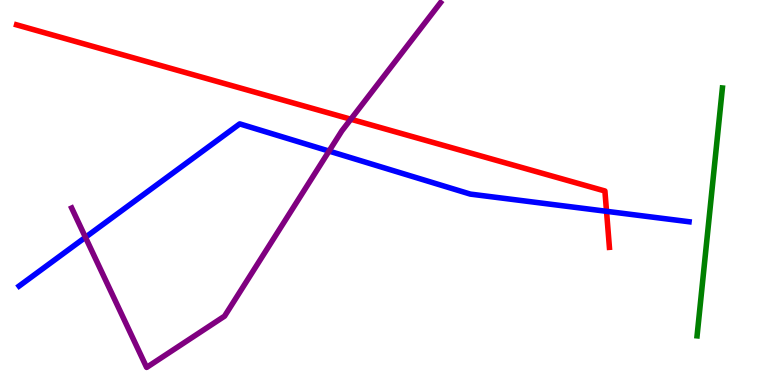[{'lines': ['blue', 'red'], 'intersections': [{'x': 7.83, 'y': 4.51}]}, {'lines': ['green', 'red'], 'intersections': []}, {'lines': ['purple', 'red'], 'intersections': [{'x': 4.53, 'y': 6.9}]}, {'lines': ['blue', 'green'], 'intersections': []}, {'lines': ['blue', 'purple'], 'intersections': [{'x': 1.1, 'y': 3.84}, {'x': 4.25, 'y': 6.08}]}, {'lines': ['green', 'purple'], 'intersections': []}]